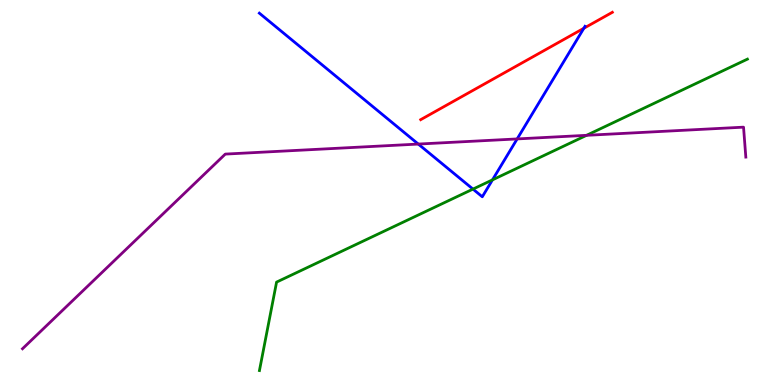[{'lines': ['blue', 'red'], 'intersections': [{'x': 7.53, 'y': 9.27}]}, {'lines': ['green', 'red'], 'intersections': []}, {'lines': ['purple', 'red'], 'intersections': []}, {'lines': ['blue', 'green'], 'intersections': [{'x': 6.1, 'y': 5.09}, {'x': 6.35, 'y': 5.33}]}, {'lines': ['blue', 'purple'], 'intersections': [{'x': 5.4, 'y': 6.26}, {'x': 6.67, 'y': 6.39}]}, {'lines': ['green', 'purple'], 'intersections': [{'x': 7.57, 'y': 6.49}]}]